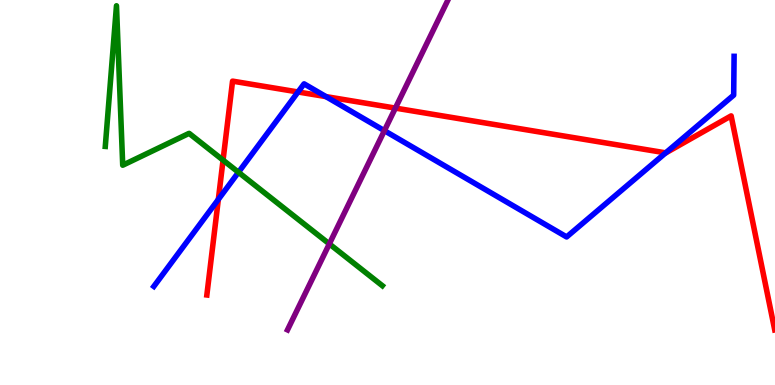[{'lines': ['blue', 'red'], 'intersections': [{'x': 2.82, 'y': 4.82}, {'x': 3.85, 'y': 7.61}, {'x': 4.21, 'y': 7.49}, {'x': 8.59, 'y': 6.03}]}, {'lines': ['green', 'red'], 'intersections': [{'x': 2.88, 'y': 5.84}]}, {'lines': ['purple', 'red'], 'intersections': [{'x': 5.1, 'y': 7.19}]}, {'lines': ['blue', 'green'], 'intersections': [{'x': 3.08, 'y': 5.53}]}, {'lines': ['blue', 'purple'], 'intersections': [{'x': 4.96, 'y': 6.61}]}, {'lines': ['green', 'purple'], 'intersections': [{'x': 4.25, 'y': 3.66}]}]